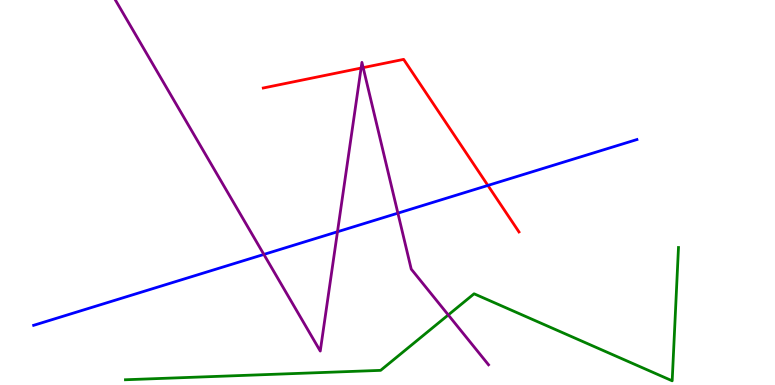[{'lines': ['blue', 'red'], 'intersections': [{'x': 6.3, 'y': 5.18}]}, {'lines': ['green', 'red'], 'intersections': []}, {'lines': ['purple', 'red'], 'intersections': [{'x': 4.66, 'y': 8.23}, {'x': 4.69, 'y': 8.24}]}, {'lines': ['blue', 'green'], 'intersections': []}, {'lines': ['blue', 'purple'], 'intersections': [{'x': 3.4, 'y': 3.39}, {'x': 4.35, 'y': 3.98}, {'x': 5.13, 'y': 4.46}]}, {'lines': ['green', 'purple'], 'intersections': [{'x': 5.78, 'y': 1.82}]}]